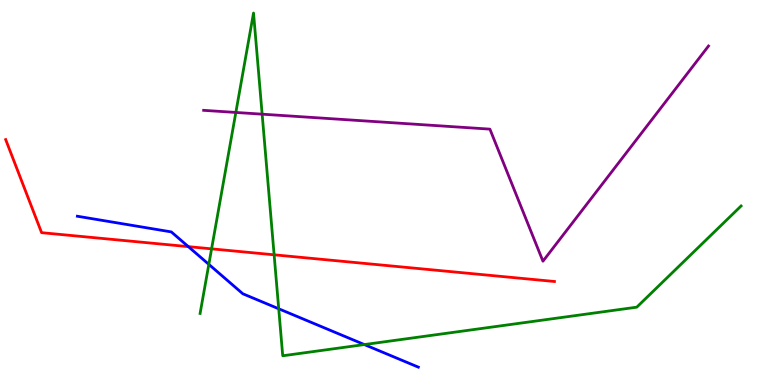[{'lines': ['blue', 'red'], 'intersections': [{'x': 2.43, 'y': 3.59}]}, {'lines': ['green', 'red'], 'intersections': [{'x': 2.73, 'y': 3.54}, {'x': 3.54, 'y': 3.38}]}, {'lines': ['purple', 'red'], 'intersections': []}, {'lines': ['blue', 'green'], 'intersections': [{'x': 2.69, 'y': 3.13}, {'x': 3.6, 'y': 1.98}, {'x': 4.7, 'y': 1.05}]}, {'lines': ['blue', 'purple'], 'intersections': []}, {'lines': ['green', 'purple'], 'intersections': [{'x': 3.04, 'y': 7.08}, {'x': 3.38, 'y': 7.03}]}]